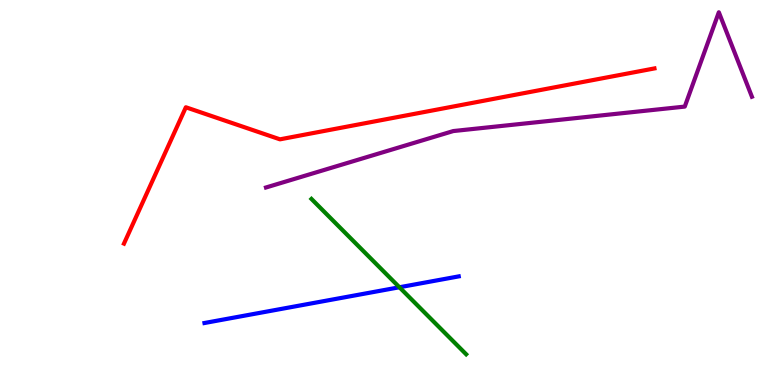[{'lines': ['blue', 'red'], 'intersections': []}, {'lines': ['green', 'red'], 'intersections': []}, {'lines': ['purple', 'red'], 'intersections': []}, {'lines': ['blue', 'green'], 'intersections': [{'x': 5.15, 'y': 2.54}]}, {'lines': ['blue', 'purple'], 'intersections': []}, {'lines': ['green', 'purple'], 'intersections': []}]